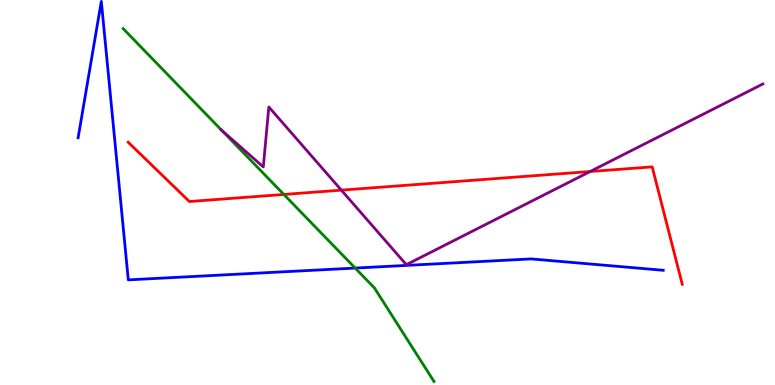[{'lines': ['blue', 'red'], 'intersections': []}, {'lines': ['green', 'red'], 'intersections': [{'x': 3.66, 'y': 4.95}]}, {'lines': ['purple', 'red'], 'intersections': [{'x': 4.4, 'y': 5.06}, {'x': 7.61, 'y': 5.55}]}, {'lines': ['blue', 'green'], 'intersections': [{'x': 4.58, 'y': 3.04}]}, {'lines': ['blue', 'purple'], 'intersections': []}, {'lines': ['green', 'purple'], 'intersections': [{'x': 2.86, 'y': 6.61}]}]